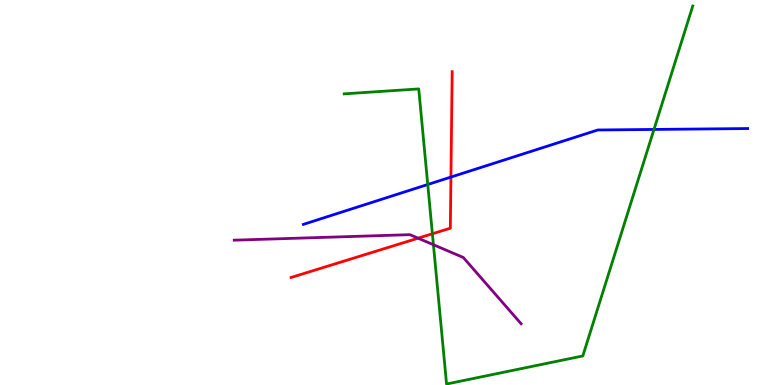[{'lines': ['blue', 'red'], 'intersections': [{'x': 5.82, 'y': 5.4}]}, {'lines': ['green', 'red'], 'intersections': [{'x': 5.58, 'y': 3.93}]}, {'lines': ['purple', 'red'], 'intersections': [{'x': 5.4, 'y': 3.81}]}, {'lines': ['blue', 'green'], 'intersections': [{'x': 5.52, 'y': 5.21}, {'x': 8.44, 'y': 6.64}]}, {'lines': ['blue', 'purple'], 'intersections': []}, {'lines': ['green', 'purple'], 'intersections': [{'x': 5.59, 'y': 3.64}]}]